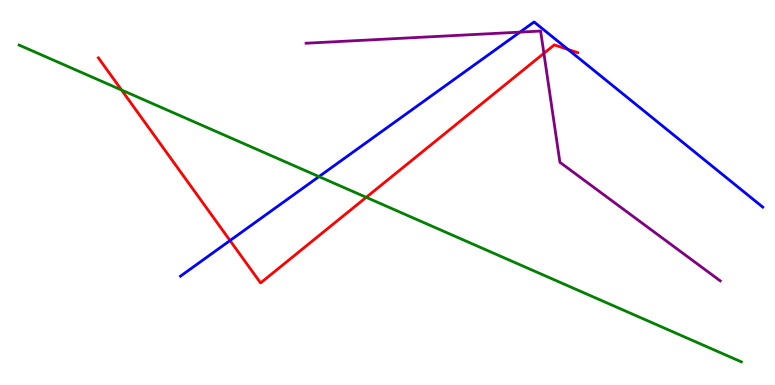[{'lines': ['blue', 'red'], 'intersections': [{'x': 2.97, 'y': 3.75}, {'x': 7.33, 'y': 8.72}]}, {'lines': ['green', 'red'], 'intersections': [{'x': 1.57, 'y': 7.66}, {'x': 4.73, 'y': 4.87}]}, {'lines': ['purple', 'red'], 'intersections': [{'x': 7.02, 'y': 8.61}]}, {'lines': ['blue', 'green'], 'intersections': [{'x': 4.12, 'y': 5.41}]}, {'lines': ['blue', 'purple'], 'intersections': [{'x': 6.71, 'y': 9.17}]}, {'lines': ['green', 'purple'], 'intersections': []}]